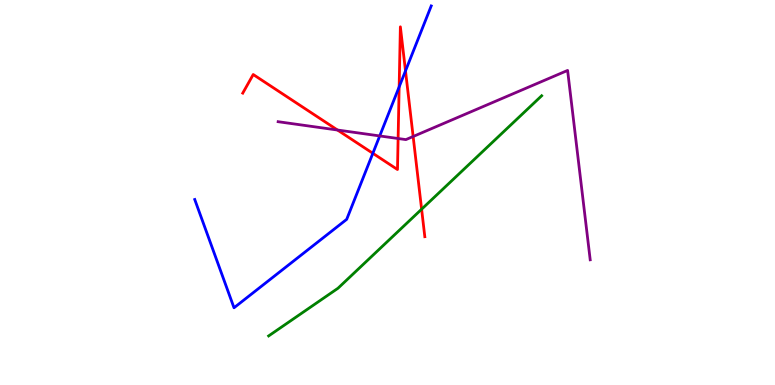[{'lines': ['blue', 'red'], 'intersections': [{'x': 4.81, 'y': 6.02}, {'x': 5.15, 'y': 7.74}, {'x': 5.23, 'y': 8.16}]}, {'lines': ['green', 'red'], 'intersections': [{'x': 5.44, 'y': 4.57}]}, {'lines': ['purple', 'red'], 'intersections': [{'x': 4.35, 'y': 6.62}, {'x': 5.14, 'y': 6.4}, {'x': 5.33, 'y': 6.45}]}, {'lines': ['blue', 'green'], 'intersections': []}, {'lines': ['blue', 'purple'], 'intersections': [{'x': 4.9, 'y': 6.47}]}, {'lines': ['green', 'purple'], 'intersections': []}]